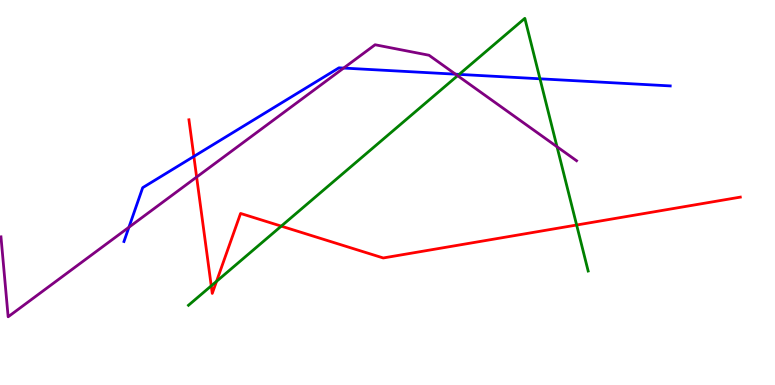[{'lines': ['blue', 'red'], 'intersections': [{'x': 2.5, 'y': 5.94}]}, {'lines': ['green', 'red'], 'intersections': [{'x': 2.73, 'y': 2.58}, {'x': 2.79, 'y': 2.69}, {'x': 3.63, 'y': 4.13}, {'x': 7.44, 'y': 4.16}]}, {'lines': ['purple', 'red'], 'intersections': [{'x': 2.54, 'y': 5.4}]}, {'lines': ['blue', 'green'], 'intersections': [{'x': 5.92, 'y': 8.07}, {'x': 6.97, 'y': 7.95}]}, {'lines': ['blue', 'purple'], 'intersections': [{'x': 1.66, 'y': 4.1}, {'x': 4.43, 'y': 8.23}, {'x': 5.88, 'y': 8.07}]}, {'lines': ['green', 'purple'], 'intersections': [{'x': 5.9, 'y': 8.03}, {'x': 7.19, 'y': 6.19}]}]